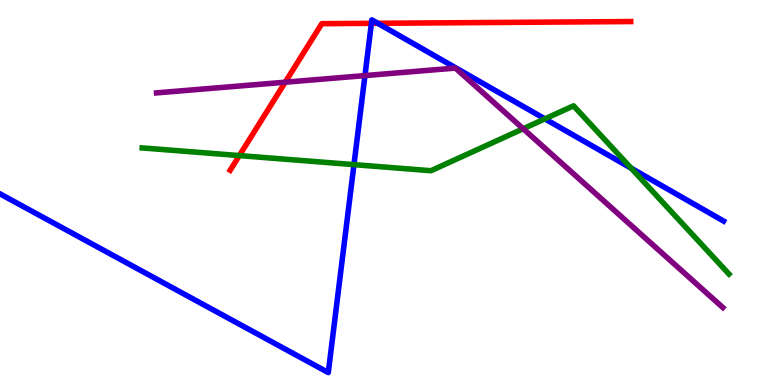[{'lines': ['blue', 'red'], 'intersections': [{'x': 4.79, 'y': 9.39}, {'x': 4.87, 'y': 9.4}]}, {'lines': ['green', 'red'], 'intersections': [{'x': 3.09, 'y': 5.96}]}, {'lines': ['purple', 'red'], 'intersections': [{'x': 3.68, 'y': 7.86}]}, {'lines': ['blue', 'green'], 'intersections': [{'x': 4.57, 'y': 5.72}, {'x': 7.03, 'y': 6.91}, {'x': 8.14, 'y': 5.63}]}, {'lines': ['blue', 'purple'], 'intersections': [{'x': 4.71, 'y': 8.04}]}, {'lines': ['green', 'purple'], 'intersections': [{'x': 6.75, 'y': 6.66}]}]